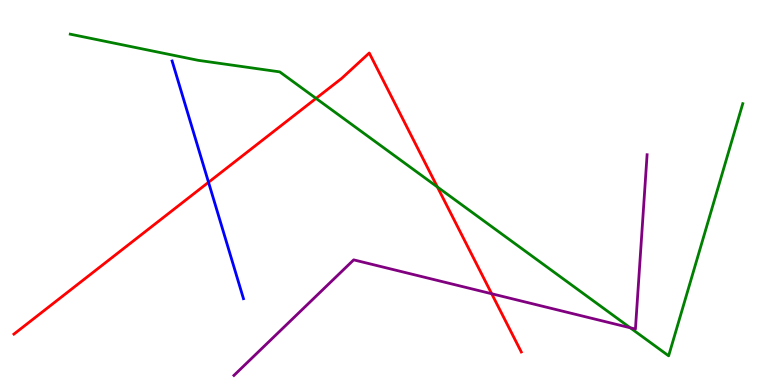[{'lines': ['blue', 'red'], 'intersections': [{'x': 2.69, 'y': 5.27}]}, {'lines': ['green', 'red'], 'intersections': [{'x': 4.08, 'y': 7.44}, {'x': 5.64, 'y': 5.14}]}, {'lines': ['purple', 'red'], 'intersections': [{'x': 6.34, 'y': 2.37}]}, {'lines': ['blue', 'green'], 'intersections': []}, {'lines': ['blue', 'purple'], 'intersections': []}, {'lines': ['green', 'purple'], 'intersections': [{'x': 8.13, 'y': 1.49}]}]